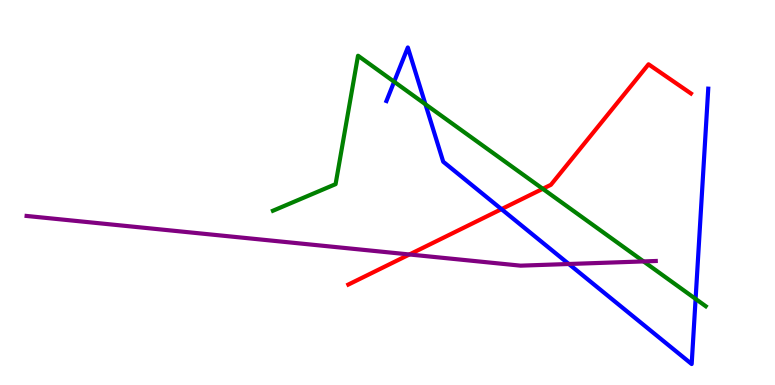[{'lines': ['blue', 'red'], 'intersections': [{'x': 6.47, 'y': 4.57}]}, {'lines': ['green', 'red'], 'intersections': [{'x': 7.0, 'y': 5.1}]}, {'lines': ['purple', 'red'], 'intersections': [{'x': 5.28, 'y': 3.39}]}, {'lines': ['blue', 'green'], 'intersections': [{'x': 5.09, 'y': 7.88}, {'x': 5.49, 'y': 7.29}, {'x': 8.98, 'y': 2.24}]}, {'lines': ['blue', 'purple'], 'intersections': [{'x': 7.34, 'y': 3.14}]}, {'lines': ['green', 'purple'], 'intersections': [{'x': 8.3, 'y': 3.21}]}]